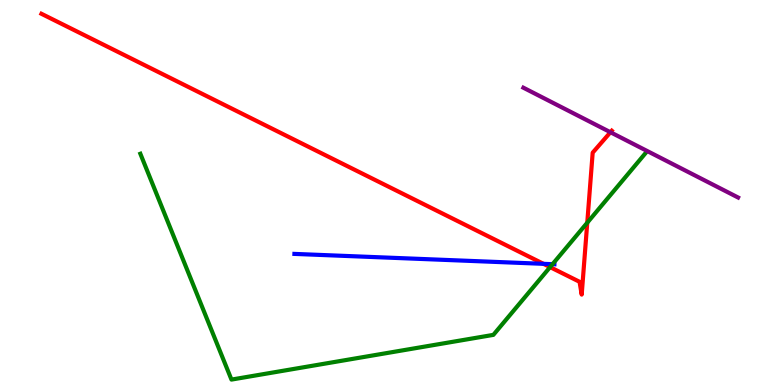[{'lines': ['blue', 'red'], 'intersections': [{'x': 7.01, 'y': 3.15}]}, {'lines': ['green', 'red'], 'intersections': [{'x': 7.1, 'y': 3.06}, {'x': 7.58, 'y': 4.22}]}, {'lines': ['purple', 'red'], 'intersections': [{'x': 7.88, 'y': 6.57}]}, {'lines': ['blue', 'green'], 'intersections': [{'x': 7.13, 'y': 3.14}]}, {'lines': ['blue', 'purple'], 'intersections': []}, {'lines': ['green', 'purple'], 'intersections': []}]